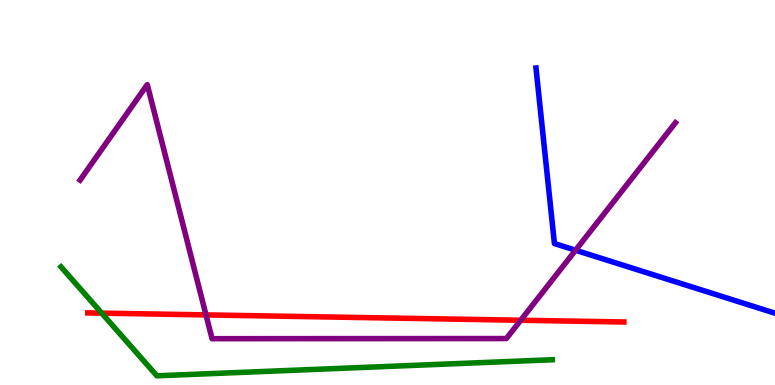[{'lines': ['blue', 'red'], 'intersections': []}, {'lines': ['green', 'red'], 'intersections': [{'x': 1.31, 'y': 1.87}]}, {'lines': ['purple', 'red'], 'intersections': [{'x': 2.66, 'y': 1.82}, {'x': 6.72, 'y': 1.68}]}, {'lines': ['blue', 'green'], 'intersections': []}, {'lines': ['blue', 'purple'], 'intersections': [{'x': 7.43, 'y': 3.5}]}, {'lines': ['green', 'purple'], 'intersections': []}]